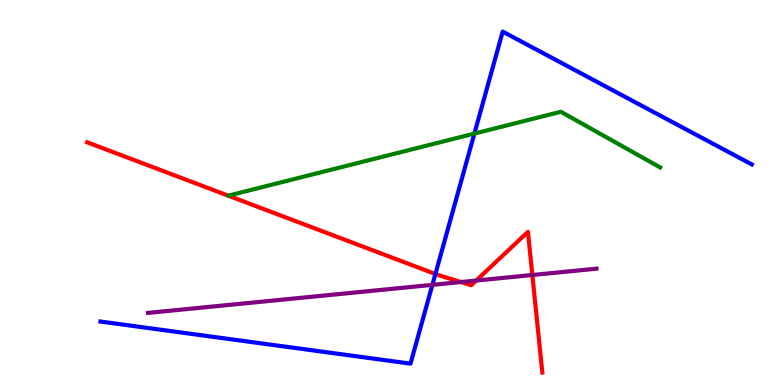[{'lines': ['blue', 'red'], 'intersections': [{'x': 5.62, 'y': 2.88}]}, {'lines': ['green', 'red'], 'intersections': []}, {'lines': ['purple', 'red'], 'intersections': [{'x': 5.95, 'y': 2.67}, {'x': 6.14, 'y': 2.71}, {'x': 6.87, 'y': 2.86}]}, {'lines': ['blue', 'green'], 'intersections': [{'x': 6.12, 'y': 6.53}]}, {'lines': ['blue', 'purple'], 'intersections': [{'x': 5.58, 'y': 2.6}]}, {'lines': ['green', 'purple'], 'intersections': []}]